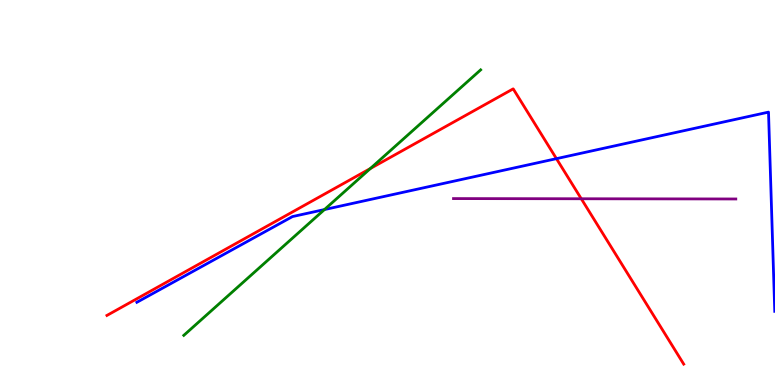[{'lines': ['blue', 'red'], 'intersections': [{'x': 7.18, 'y': 5.88}]}, {'lines': ['green', 'red'], 'intersections': [{'x': 4.78, 'y': 5.62}]}, {'lines': ['purple', 'red'], 'intersections': [{'x': 7.5, 'y': 4.84}]}, {'lines': ['blue', 'green'], 'intersections': [{'x': 4.19, 'y': 4.56}]}, {'lines': ['blue', 'purple'], 'intersections': []}, {'lines': ['green', 'purple'], 'intersections': []}]